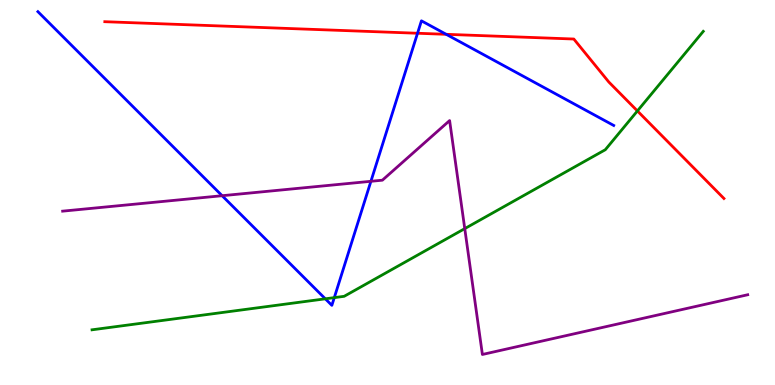[{'lines': ['blue', 'red'], 'intersections': [{'x': 5.39, 'y': 9.14}, {'x': 5.76, 'y': 9.11}]}, {'lines': ['green', 'red'], 'intersections': [{'x': 8.22, 'y': 7.12}]}, {'lines': ['purple', 'red'], 'intersections': []}, {'lines': ['blue', 'green'], 'intersections': [{'x': 4.2, 'y': 2.24}, {'x': 4.31, 'y': 2.27}]}, {'lines': ['blue', 'purple'], 'intersections': [{'x': 2.87, 'y': 4.92}, {'x': 4.79, 'y': 5.29}]}, {'lines': ['green', 'purple'], 'intersections': [{'x': 6.0, 'y': 4.06}]}]